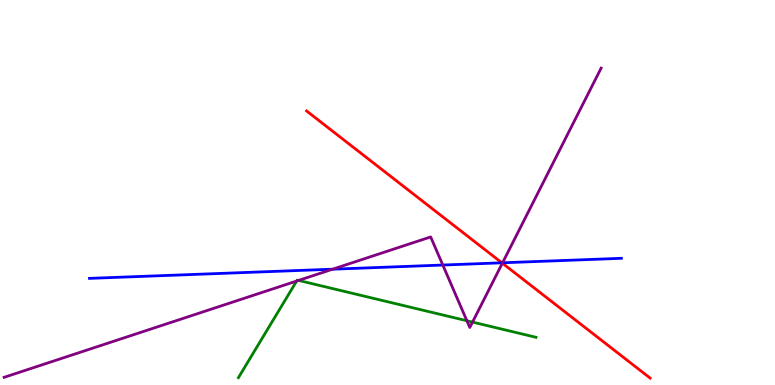[{'lines': ['blue', 'red'], 'intersections': [{'x': 6.48, 'y': 3.17}]}, {'lines': ['green', 'red'], 'intersections': []}, {'lines': ['purple', 'red'], 'intersections': [{'x': 6.48, 'y': 3.16}]}, {'lines': ['blue', 'green'], 'intersections': []}, {'lines': ['blue', 'purple'], 'intersections': [{'x': 4.29, 'y': 3.01}, {'x': 5.71, 'y': 3.12}, {'x': 6.48, 'y': 3.17}]}, {'lines': ['green', 'purple'], 'intersections': [{'x': 3.83, 'y': 2.7}, {'x': 3.85, 'y': 2.72}, {'x': 6.02, 'y': 1.67}, {'x': 6.1, 'y': 1.63}]}]